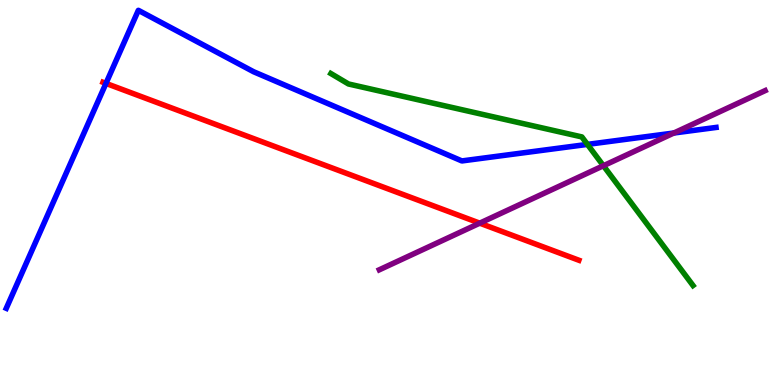[{'lines': ['blue', 'red'], 'intersections': [{'x': 1.37, 'y': 7.83}]}, {'lines': ['green', 'red'], 'intersections': []}, {'lines': ['purple', 'red'], 'intersections': [{'x': 6.19, 'y': 4.2}]}, {'lines': ['blue', 'green'], 'intersections': [{'x': 7.58, 'y': 6.25}]}, {'lines': ['blue', 'purple'], 'intersections': [{'x': 8.7, 'y': 6.55}]}, {'lines': ['green', 'purple'], 'intersections': [{'x': 7.79, 'y': 5.7}]}]